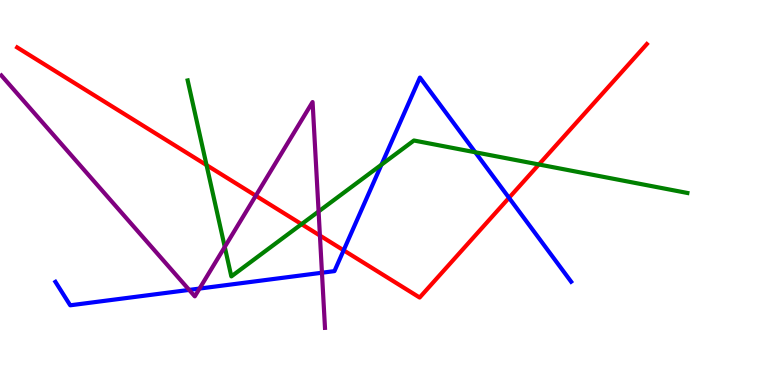[{'lines': ['blue', 'red'], 'intersections': [{'x': 4.43, 'y': 3.5}, {'x': 6.57, 'y': 4.86}]}, {'lines': ['green', 'red'], 'intersections': [{'x': 2.66, 'y': 5.71}, {'x': 3.89, 'y': 4.18}, {'x': 6.95, 'y': 5.73}]}, {'lines': ['purple', 'red'], 'intersections': [{'x': 3.3, 'y': 4.92}, {'x': 4.13, 'y': 3.88}]}, {'lines': ['blue', 'green'], 'intersections': [{'x': 4.92, 'y': 5.72}, {'x': 6.13, 'y': 6.04}]}, {'lines': ['blue', 'purple'], 'intersections': [{'x': 2.44, 'y': 2.47}, {'x': 2.57, 'y': 2.5}, {'x': 4.15, 'y': 2.92}]}, {'lines': ['green', 'purple'], 'intersections': [{'x': 2.9, 'y': 3.59}, {'x': 4.11, 'y': 4.51}]}]